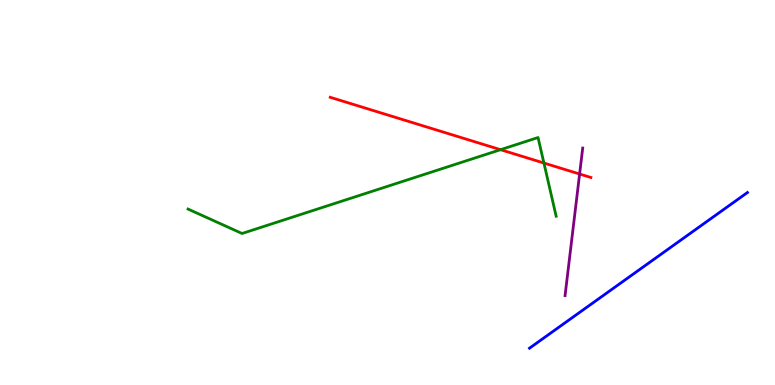[{'lines': ['blue', 'red'], 'intersections': []}, {'lines': ['green', 'red'], 'intersections': [{'x': 6.46, 'y': 6.11}, {'x': 7.02, 'y': 5.77}]}, {'lines': ['purple', 'red'], 'intersections': [{'x': 7.48, 'y': 5.48}]}, {'lines': ['blue', 'green'], 'intersections': []}, {'lines': ['blue', 'purple'], 'intersections': []}, {'lines': ['green', 'purple'], 'intersections': []}]